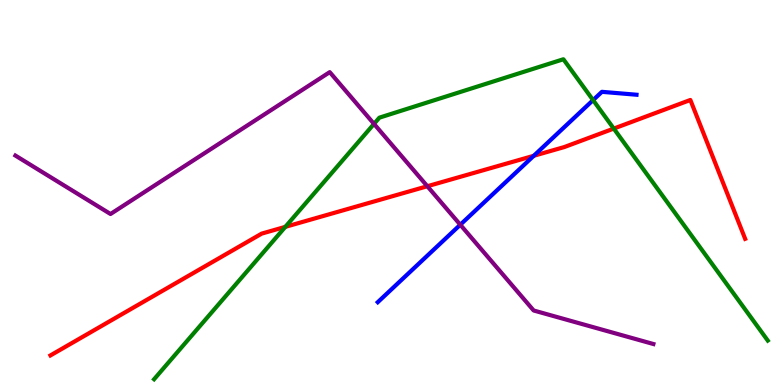[{'lines': ['blue', 'red'], 'intersections': [{'x': 6.89, 'y': 5.95}]}, {'lines': ['green', 'red'], 'intersections': [{'x': 3.68, 'y': 4.11}, {'x': 7.92, 'y': 6.66}]}, {'lines': ['purple', 'red'], 'intersections': [{'x': 5.51, 'y': 5.16}]}, {'lines': ['blue', 'green'], 'intersections': [{'x': 7.65, 'y': 7.4}]}, {'lines': ['blue', 'purple'], 'intersections': [{'x': 5.94, 'y': 4.16}]}, {'lines': ['green', 'purple'], 'intersections': [{'x': 4.83, 'y': 6.78}]}]